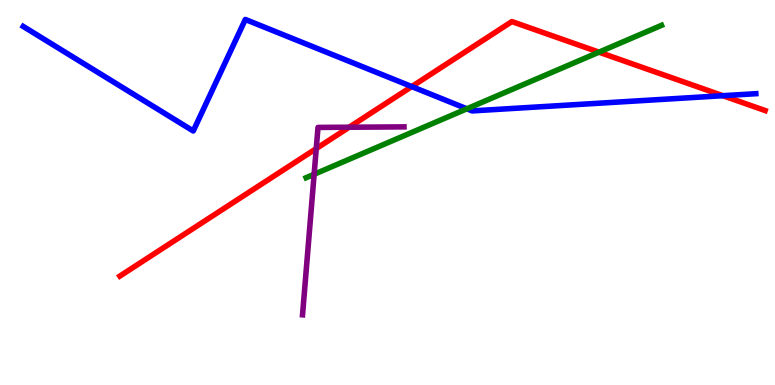[{'lines': ['blue', 'red'], 'intersections': [{'x': 5.31, 'y': 7.75}, {'x': 9.33, 'y': 7.51}]}, {'lines': ['green', 'red'], 'intersections': [{'x': 7.73, 'y': 8.65}]}, {'lines': ['purple', 'red'], 'intersections': [{'x': 4.08, 'y': 6.14}, {'x': 4.51, 'y': 6.7}]}, {'lines': ['blue', 'green'], 'intersections': [{'x': 6.02, 'y': 7.17}]}, {'lines': ['blue', 'purple'], 'intersections': []}, {'lines': ['green', 'purple'], 'intersections': [{'x': 4.05, 'y': 5.47}]}]